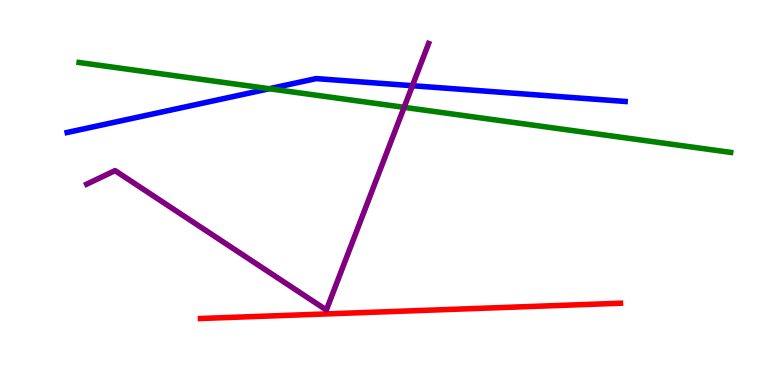[{'lines': ['blue', 'red'], 'intersections': []}, {'lines': ['green', 'red'], 'intersections': []}, {'lines': ['purple', 'red'], 'intersections': []}, {'lines': ['blue', 'green'], 'intersections': [{'x': 3.47, 'y': 7.7}]}, {'lines': ['blue', 'purple'], 'intersections': [{'x': 5.32, 'y': 7.77}]}, {'lines': ['green', 'purple'], 'intersections': [{'x': 5.21, 'y': 7.21}]}]